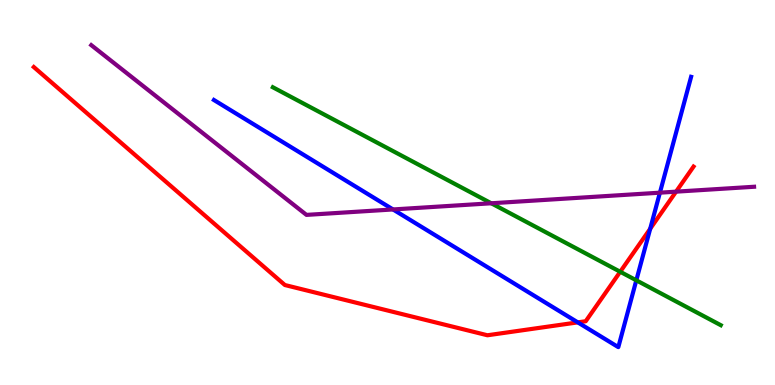[{'lines': ['blue', 'red'], 'intersections': [{'x': 7.46, 'y': 1.63}, {'x': 8.39, 'y': 4.06}]}, {'lines': ['green', 'red'], 'intersections': [{'x': 8.0, 'y': 2.94}]}, {'lines': ['purple', 'red'], 'intersections': [{'x': 8.72, 'y': 5.02}]}, {'lines': ['blue', 'green'], 'intersections': [{'x': 8.21, 'y': 2.72}]}, {'lines': ['blue', 'purple'], 'intersections': [{'x': 5.07, 'y': 4.56}, {'x': 8.52, 'y': 5.0}]}, {'lines': ['green', 'purple'], 'intersections': [{'x': 6.34, 'y': 4.72}]}]